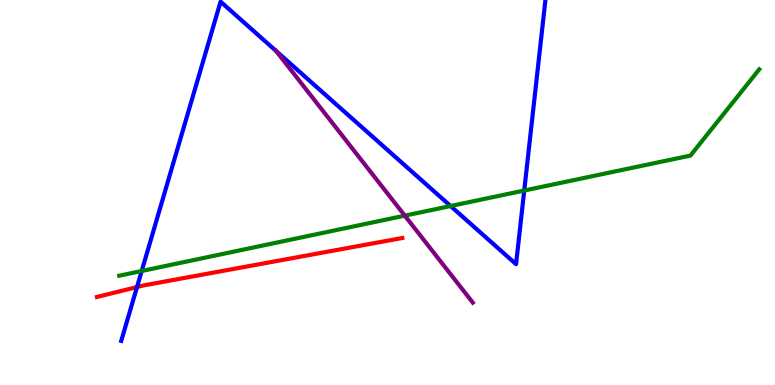[{'lines': ['blue', 'red'], 'intersections': [{'x': 1.77, 'y': 2.54}]}, {'lines': ['green', 'red'], 'intersections': []}, {'lines': ['purple', 'red'], 'intersections': []}, {'lines': ['blue', 'green'], 'intersections': [{'x': 1.83, 'y': 2.96}, {'x': 5.81, 'y': 4.65}, {'x': 6.76, 'y': 5.05}]}, {'lines': ['blue', 'purple'], 'intersections': [{'x': 3.56, 'y': 8.68}]}, {'lines': ['green', 'purple'], 'intersections': [{'x': 5.22, 'y': 4.4}]}]